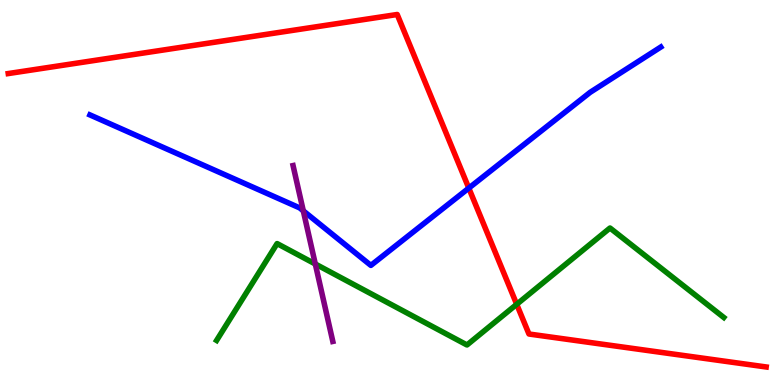[{'lines': ['blue', 'red'], 'intersections': [{'x': 6.05, 'y': 5.11}]}, {'lines': ['green', 'red'], 'intersections': [{'x': 6.67, 'y': 2.1}]}, {'lines': ['purple', 'red'], 'intersections': []}, {'lines': ['blue', 'green'], 'intersections': []}, {'lines': ['blue', 'purple'], 'intersections': [{'x': 3.91, 'y': 4.52}]}, {'lines': ['green', 'purple'], 'intersections': [{'x': 4.07, 'y': 3.14}]}]